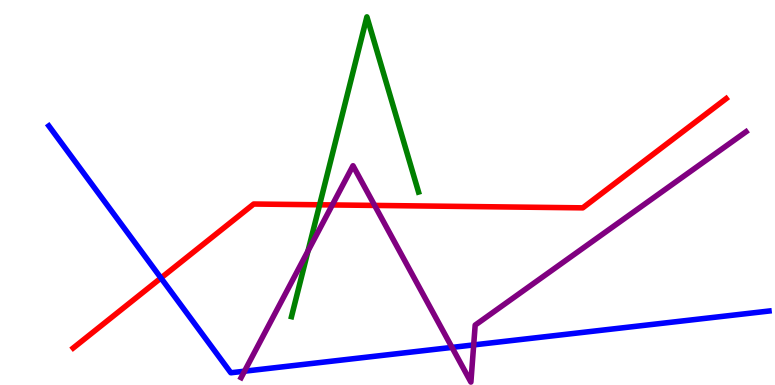[{'lines': ['blue', 'red'], 'intersections': [{'x': 2.08, 'y': 2.78}]}, {'lines': ['green', 'red'], 'intersections': [{'x': 4.12, 'y': 4.68}]}, {'lines': ['purple', 'red'], 'intersections': [{'x': 4.29, 'y': 4.68}, {'x': 4.83, 'y': 4.66}]}, {'lines': ['blue', 'green'], 'intersections': []}, {'lines': ['blue', 'purple'], 'intersections': [{'x': 3.16, 'y': 0.358}, {'x': 5.83, 'y': 0.977}, {'x': 6.11, 'y': 1.04}]}, {'lines': ['green', 'purple'], 'intersections': [{'x': 3.97, 'y': 3.48}]}]